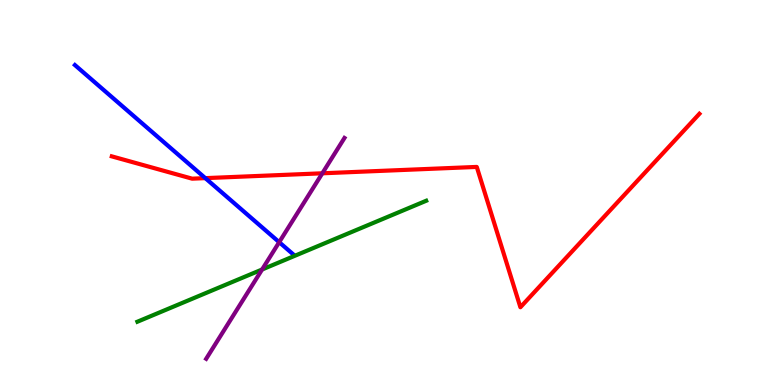[{'lines': ['blue', 'red'], 'intersections': [{'x': 2.65, 'y': 5.37}]}, {'lines': ['green', 'red'], 'intersections': []}, {'lines': ['purple', 'red'], 'intersections': [{'x': 4.16, 'y': 5.5}]}, {'lines': ['blue', 'green'], 'intersections': []}, {'lines': ['blue', 'purple'], 'intersections': [{'x': 3.6, 'y': 3.71}]}, {'lines': ['green', 'purple'], 'intersections': [{'x': 3.38, 'y': 3.0}]}]